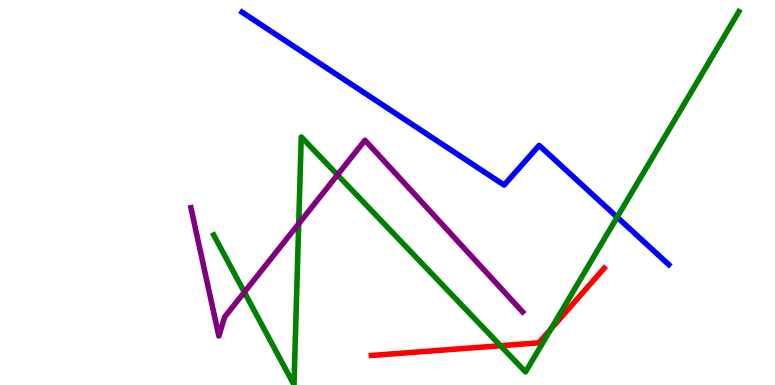[{'lines': ['blue', 'red'], 'intersections': []}, {'lines': ['green', 'red'], 'intersections': [{'x': 6.46, 'y': 1.02}, {'x': 7.11, 'y': 1.46}]}, {'lines': ['purple', 'red'], 'intersections': []}, {'lines': ['blue', 'green'], 'intersections': [{'x': 7.96, 'y': 4.36}]}, {'lines': ['blue', 'purple'], 'intersections': []}, {'lines': ['green', 'purple'], 'intersections': [{'x': 3.15, 'y': 2.41}, {'x': 3.85, 'y': 4.19}, {'x': 4.35, 'y': 5.46}]}]